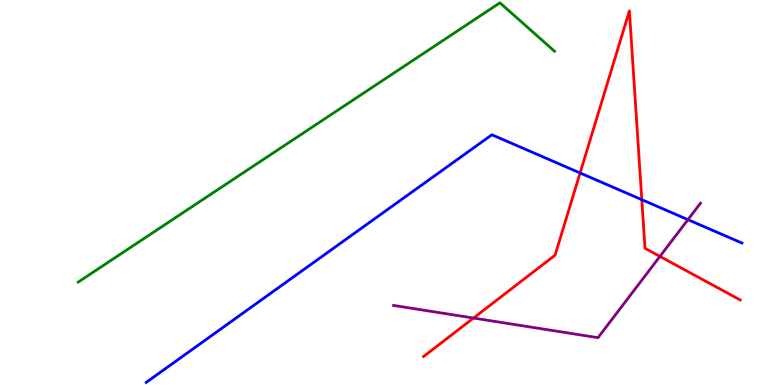[{'lines': ['blue', 'red'], 'intersections': [{'x': 7.48, 'y': 5.51}, {'x': 8.28, 'y': 4.81}]}, {'lines': ['green', 'red'], 'intersections': []}, {'lines': ['purple', 'red'], 'intersections': [{'x': 6.11, 'y': 1.74}, {'x': 8.52, 'y': 3.34}]}, {'lines': ['blue', 'green'], 'intersections': []}, {'lines': ['blue', 'purple'], 'intersections': [{'x': 8.88, 'y': 4.29}]}, {'lines': ['green', 'purple'], 'intersections': []}]